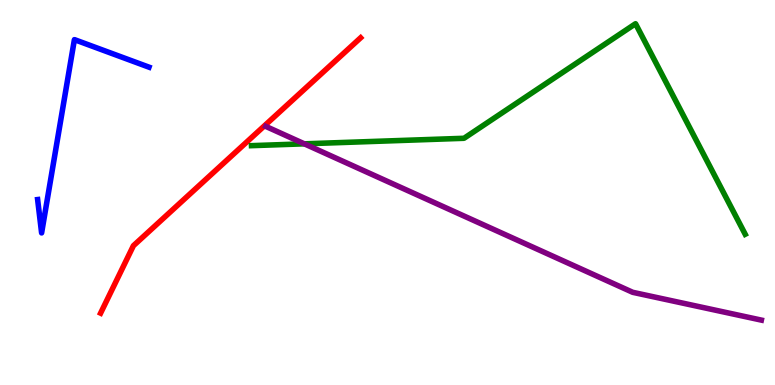[{'lines': ['blue', 'red'], 'intersections': []}, {'lines': ['green', 'red'], 'intersections': []}, {'lines': ['purple', 'red'], 'intersections': []}, {'lines': ['blue', 'green'], 'intersections': []}, {'lines': ['blue', 'purple'], 'intersections': []}, {'lines': ['green', 'purple'], 'intersections': [{'x': 3.93, 'y': 6.26}]}]